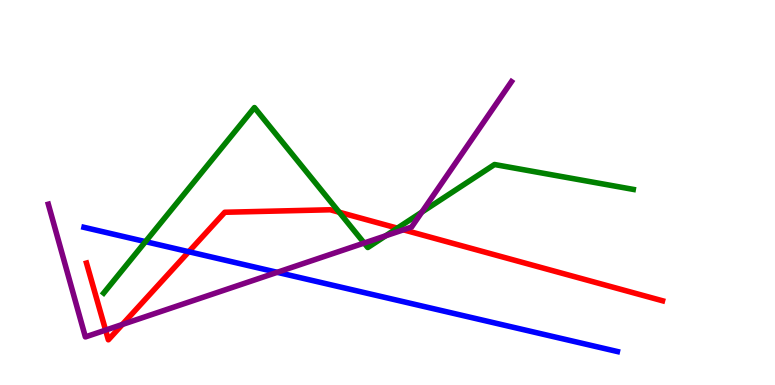[{'lines': ['blue', 'red'], 'intersections': [{'x': 2.44, 'y': 3.46}]}, {'lines': ['green', 'red'], 'intersections': [{'x': 4.38, 'y': 4.49}, {'x': 5.13, 'y': 4.07}]}, {'lines': ['purple', 'red'], 'intersections': [{'x': 1.36, 'y': 1.43}, {'x': 1.58, 'y': 1.57}, {'x': 5.21, 'y': 4.03}]}, {'lines': ['blue', 'green'], 'intersections': [{'x': 1.88, 'y': 3.72}]}, {'lines': ['blue', 'purple'], 'intersections': [{'x': 3.58, 'y': 2.93}]}, {'lines': ['green', 'purple'], 'intersections': [{'x': 4.7, 'y': 3.69}, {'x': 4.98, 'y': 3.88}, {'x': 5.44, 'y': 4.49}]}]